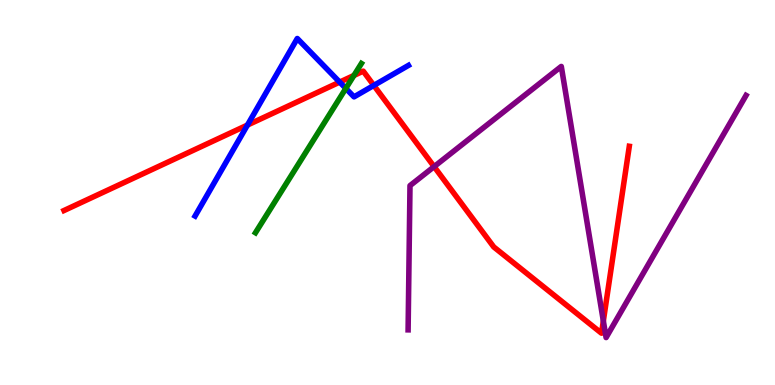[{'lines': ['blue', 'red'], 'intersections': [{'x': 3.19, 'y': 6.75}, {'x': 4.38, 'y': 7.87}, {'x': 4.82, 'y': 7.78}]}, {'lines': ['green', 'red'], 'intersections': [{'x': 4.57, 'y': 8.04}]}, {'lines': ['purple', 'red'], 'intersections': [{'x': 5.6, 'y': 5.67}, {'x': 7.79, 'y': 1.66}]}, {'lines': ['blue', 'green'], 'intersections': [{'x': 4.46, 'y': 7.7}]}, {'lines': ['blue', 'purple'], 'intersections': []}, {'lines': ['green', 'purple'], 'intersections': []}]